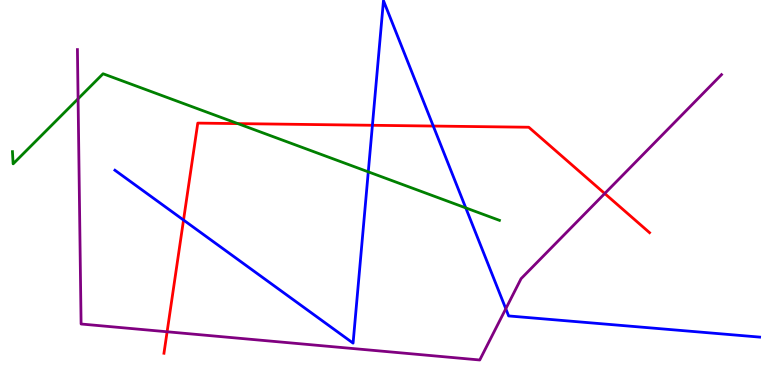[{'lines': ['blue', 'red'], 'intersections': [{'x': 2.37, 'y': 4.28}, {'x': 4.81, 'y': 6.75}, {'x': 5.59, 'y': 6.73}]}, {'lines': ['green', 'red'], 'intersections': [{'x': 3.07, 'y': 6.79}]}, {'lines': ['purple', 'red'], 'intersections': [{'x': 2.16, 'y': 1.38}, {'x': 7.8, 'y': 4.97}]}, {'lines': ['blue', 'green'], 'intersections': [{'x': 4.75, 'y': 5.54}, {'x': 6.01, 'y': 4.6}]}, {'lines': ['blue', 'purple'], 'intersections': [{'x': 6.53, 'y': 1.98}]}, {'lines': ['green', 'purple'], 'intersections': [{'x': 1.01, 'y': 7.43}]}]